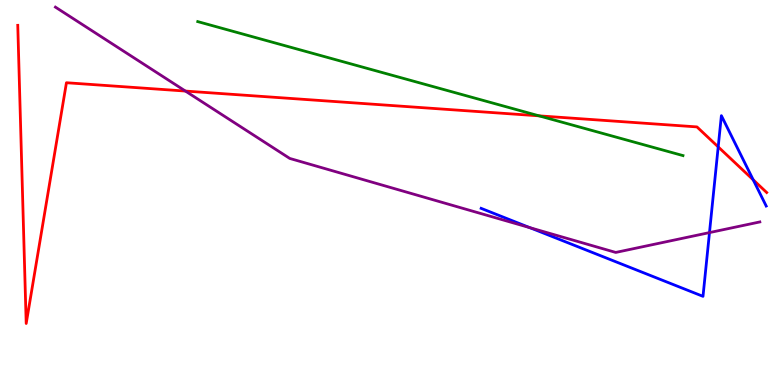[{'lines': ['blue', 'red'], 'intersections': [{'x': 9.27, 'y': 6.18}, {'x': 9.72, 'y': 5.33}]}, {'lines': ['green', 'red'], 'intersections': [{'x': 6.96, 'y': 6.99}]}, {'lines': ['purple', 'red'], 'intersections': [{'x': 2.39, 'y': 7.63}]}, {'lines': ['blue', 'green'], 'intersections': []}, {'lines': ['blue', 'purple'], 'intersections': [{'x': 6.84, 'y': 4.09}, {'x': 9.15, 'y': 3.96}]}, {'lines': ['green', 'purple'], 'intersections': []}]